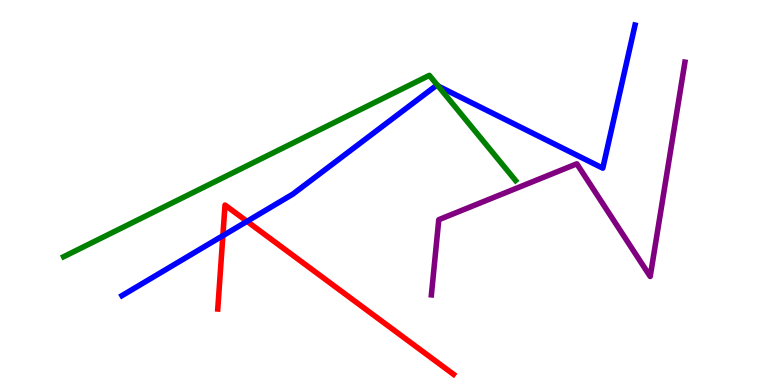[{'lines': ['blue', 'red'], 'intersections': [{'x': 2.88, 'y': 3.88}, {'x': 3.19, 'y': 4.25}]}, {'lines': ['green', 'red'], 'intersections': []}, {'lines': ['purple', 'red'], 'intersections': []}, {'lines': ['blue', 'green'], 'intersections': [{'x': 5.65, 'y': 7.76}]}, {'lines': ['blue', 'purple'], 'intersections': []}, {'lines': ['green', 'purple'], 'intersections': []}]